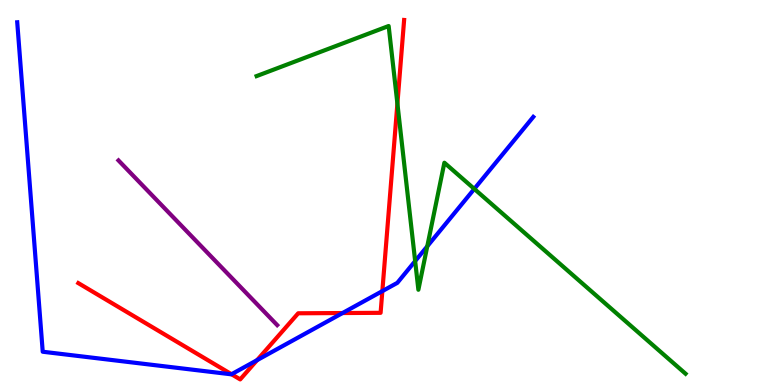[{'lines': ['blue', 'red'], 'intersections': [{'x': 2.99, 'y': 0.279}, {'x': 3.32, 'y': 0.646}, {'x': 4.42, 'y': 1.87}, {'x': 4.93, 'y': 2.44}]}, {'lines': ['green', 'red'], 'intersections': [{'x': 5.13, 'y': 7.31}]}, {'lines': ['purple', 'red'], 'intersections': []}, {'lines': ['blue', 'green'], 'intersections': [{'x': 5.36, 'y': 3.22}, {'x': 5.51, 'y': 3.6}, {'x': 6.12, 'y': 5.09}]}, {'lines': ['blue', 'purple'], 'intersections': []}, {'lines': ['green', 'purple'], 'intersections': []}]